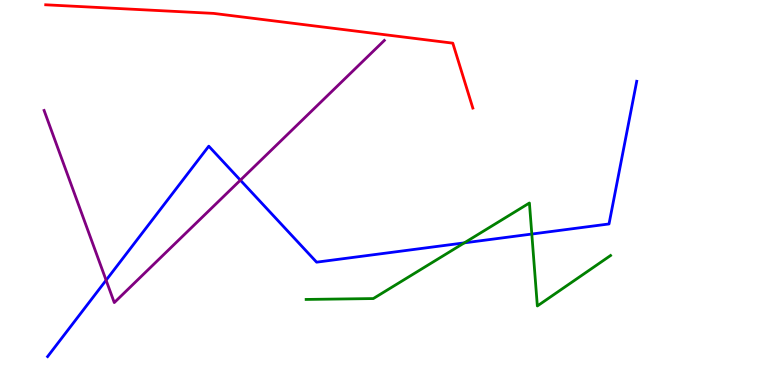[{'lines': ['blue', 'red'], 'intersections': []}, {'lines': ['green', 'red'], 'intersections': []}, {'lines': ['purple', 'red'], 'intersections': []}, {'lines': ['blue', 'green'], 'intersections': [{'x': 5.99, 'y': 3.69}, {'x': 6.86, 'y': 3.92}]}, {'lines': ['blue', 'purple'], 'intersections': [{'x': 1.37, 'y': 2.72}, {'x': 3.1, 'y': 5.32}]}, {'lines': ['green', 'purple'], 'intersections': []}]